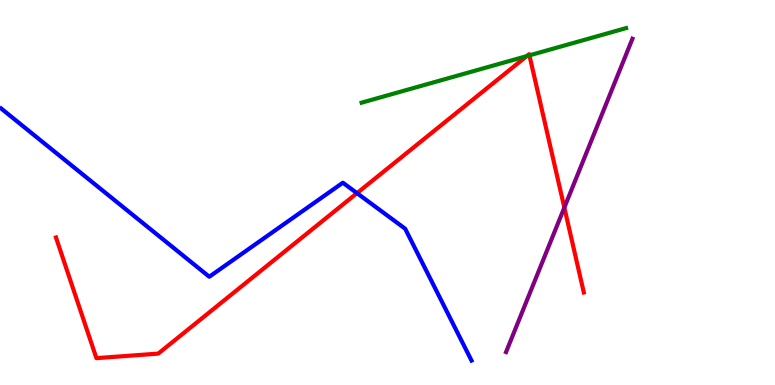[{'lines': ['blue', 'red'], 'intersections': [{'x': 4.61, 'y': 4.98}]}, {'lines': ['green', 'red'], 'intersections': [{'x': 6.8, 'y': 8.54}, {'x': 6.83, 'y': 8.56}]}, {'lines': ['purple', 'red'], 'intersections': [{'x': 7.28, 'y': 4.61}]}, {'lines': ['blue', 'green'], 'intersections': []}, {'lines': ['blue', 'purple'], 'intersections': []}, {'lines': ['green', 'purple'], 'intersections': []}]